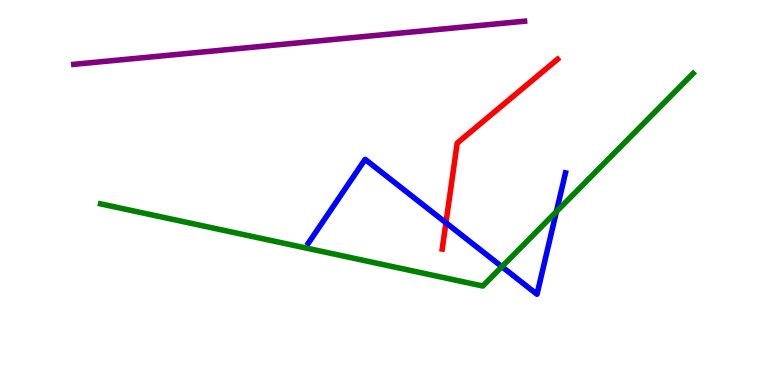[{'lines': ['blue', 'red'], 'intersections': [{'x': 5.75, 'y': 4.21}]}, {'lines': ['green', 'red'], 'intersections': []}, {'lines': ['purple', 'red'], 'intersections': []}, {'lines': ['blue', 'green'], 'intersections': [{'x': 6.48, 'y': 3.07}, {'x': 7.18, 'y': 4.5}]}, {'lines': ['blue', 'purple'], 'intersections': []}, {'lines': ['green', 'purple'], 'intersections': []}]